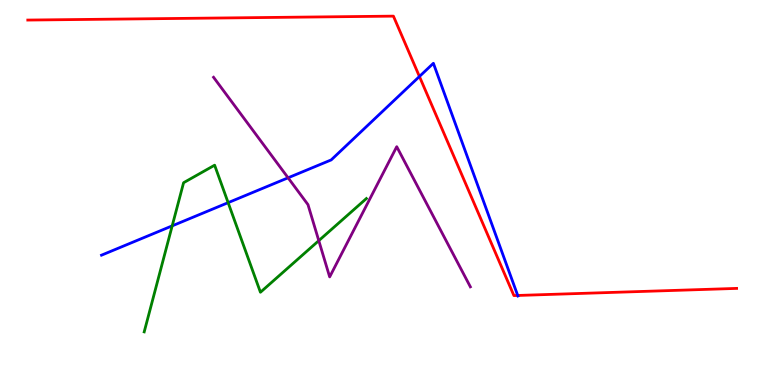[{'lines': ['blue', 'red'], 'intersections': [{'x': 5.41, 'y': 8.01}, {'x': 6.68, 'y': 2.33}]}, {'lines': ['green', 'red'], 'intersections': []}, {'lines': ['purple', 'red'], 'intersections': []}, {'lines': ['blue', 'green'], 'intersections': [{'x': 2.22, 'y': 4.13}, {'x': 2.94, 'y': 4.74}]}, {'lines': ['blue', 'purple'], 'intersections': [{'x': 3.72, 'y': 5.38}]}, {'lines': ['green', 'purple'], 'intersections': [{'x': 4.11, 'y': 3.75}]}]